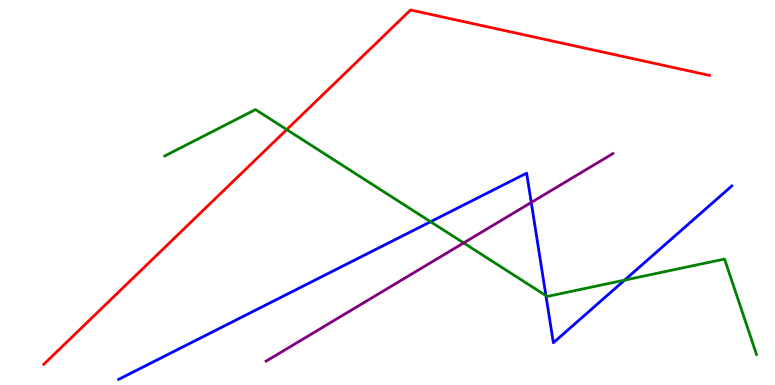[{'lines': ['blue', 'red'], 'intersections': []}, {'lines': ['green', 'red'], 'intersections': [{'x': 3.7, 'y': 6.63}]}, {'lines': ['purple', 'red'], 'intersections': []}, {'lines': ['blue', 'green'], 'intersections': [{'x': 5.56, 'y': 4.24}, {'x': 7.04, 'y': 2.32}, {'x': 8.06, 'y': 2.72}]}, {'lines': ['blue', 'purple'], 'intersections': [{'x': 6.85, 'y': 4.74}]}, {'lines': ['green', 'purple'], 'intersections': [{'x': 5.98, 'y': 3.69}]}]